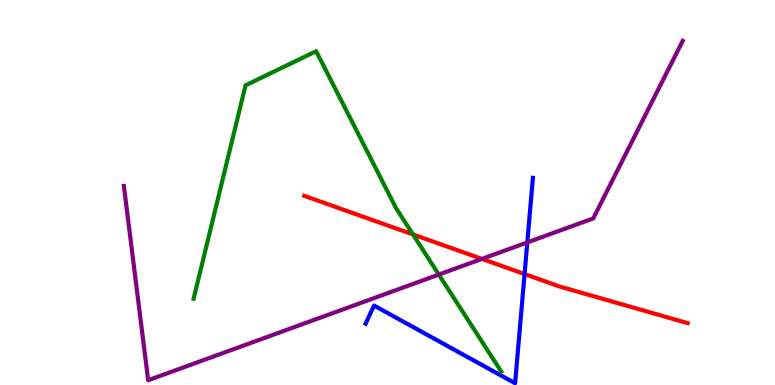[{'lines': ['blue', 'red'], 'intersections': [{'x': 6.77, 'y': 2.88}]}, {'lines': ['green', 'red'], 'intersections': [{'x': 5.33, 'y': 3.91}]}, {'lines': ['purple', 'red'], 'intersections': [{'x': 6.22, 'y': 3.28}]}, {'lines': ['blue', 'green'], 'intersections': []}, {'lines': ['blue', 'purple'], 'intersections': [{'x': 6.8, 'y': 3.7}]}, {'lines': ['green', 'purple'], 'intersections': [{'x': 5.66, 'y': 2.87}]}]